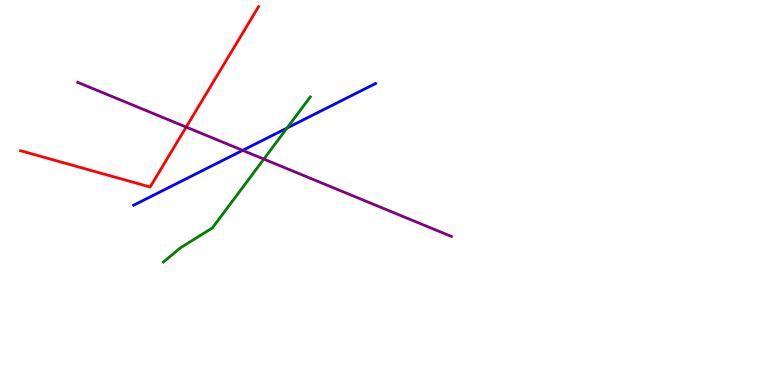[{'lines': ['blue', 'red'], 'intersections': []}, {'lines': ['green', 'red'], 'intersections': []}, {'lines': ['purple', 'red'], 'intersections': [{'x': 2.4, 'y': 6.7}]}, {'lines': ['blue', 'green'], 'intersections': [{'x': 3.7, 'y': 6.67}]}, {'lines': ['blue', 'purple'], 'intersections': [{'x': 3.13, 'y': 6.09}]}, {'lines': ['green', 'purple'], 'intersections': [{'x': 3.4, 'y': 5.87}]}]